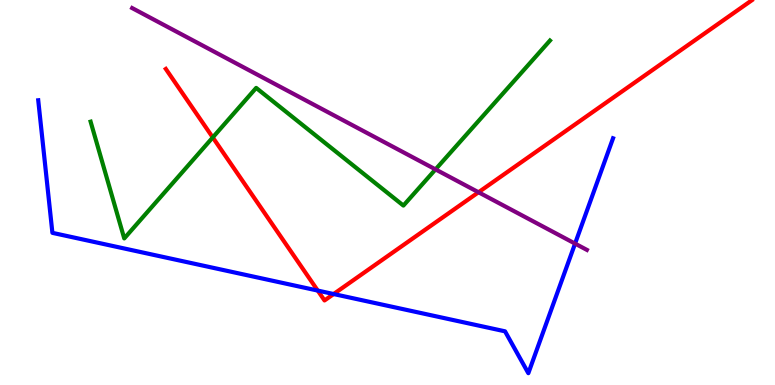[{'lines': ['blue', 'red'], 'intersections': [{'x': 4.1, 'y': 2.45}, {'x': 4.31, 'y': 2.36}]}, {'lines': ['green', 'red'], 'intersections': [{'x': 2.75, 'y': 6.43}]}, {'lines': ['purple', 'red'], 'intersections': [{'x': 6.17, 'y': 5.01}]}, {'lines': ['blue', 'green'], 'intersections': []}, {'lines': ['blue', 'purple'], 'intersections': [{'x': 7.42, 'y': 3.67}]}, {'lines': ['green', 'purple'], 'intersections': [{'x': 5.62, 'y': 5.6}]}]